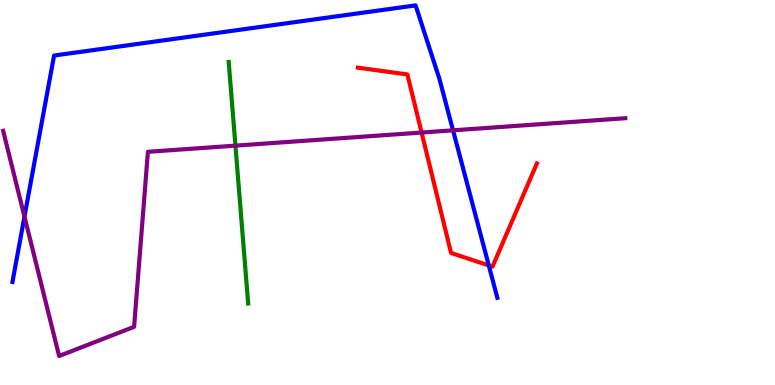[{'lines': ['blue', 'red'], 'intersections': [{'x': 6.31, 'y': 3.11}]}, {'lines': ['green', 'red'], 'intersections': []}, {'lines': ['purple', 'red'], 'intersections': [{'x': 5.44, 'y': 6.56}]}, {'lines': ['blue', 'green'], 'intersections': []}, {'lines': ['blue', 'purple'], 'intersections': [{'x': 0.316, 'y': 4.37}, {'x': 5.85, 'y': 6.61}]}, {'lines': ['green', 'purple'], 'intersections': [{'x': 3.04, 'y': 6.22}]}]